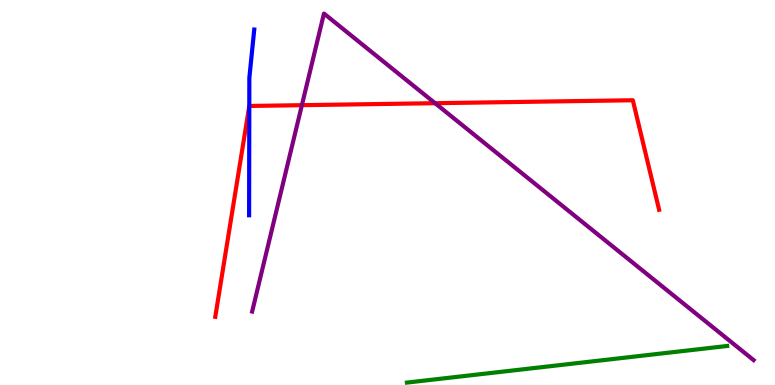[{'lines': ['blue', 'red'], 'intersections': [{'x': 3.22, 'y': 7.25}]}, {'lines': ['green', 'red'], 'intersections': []}, {'lines': ['purple', 'red'], 'intersections': [{'x': 3.9, 'y': 7.27}, {'x': 5.61, 'y': 7.32}]}, {'lines': ['blue', 'green'], 'intersections': []}, {'lines': ['blue', 'purple'], 'intersections': []}, {'lines': ['green', 'purple'], 'intersections': []}]